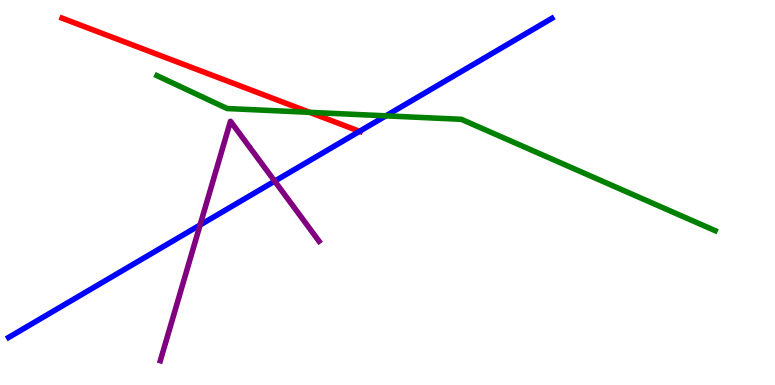[{'lines': ['blue', 'red'], 'intersections': [{'x': 4.64, 'y': 6.59}]}, {'lines': ['green', 'red'], 'intersections': [{'x': 4.0, 'y': 7.08}]}, {'lines': ['purple', 'red'], 'intersections': []}, {'lines': ['blue', 'green'], 'intersections': [{'x': 4.98, 'y': 6.99}]}, {'lines': ['blue', 'purple'], 'intersections': [{'x': 2.58, 'y': 4.16}, {'x': 3.54, 'y': 5.29}]}, {'lines': ['green', 'purple'], 'intersections': []}]